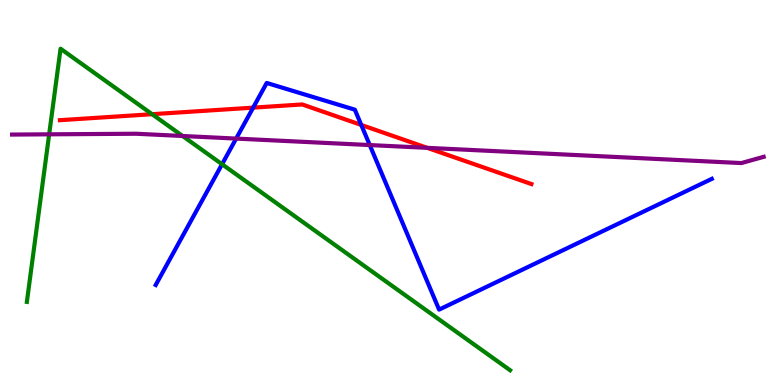[{'lines': ['blue', 'red'], 'intersections': [{'x': 3.27, 'y': 7.2}, {'x': 4.66, 'y': 6.75}]}, {'lines': ['green', 'red'], 'intersections': [{'x': 1.96, 'y': 7.03}]}, {'lines': ['purple', 'red'], 'intersections': [{'x': 5.51, 'y': 6.16}]}, {'lines': ['blue', 'green'], 'intersections': [{'x': 2.87, 'y': 5.73}]}, {'lines': ['blue', 'purple'], 'intersections': [{'x': 3.05, 'y': 6.4}, {'x': 4.77, 'y': 6.23}]}, {'lines': ['green', 'purple'], 'intersections': [{'x': 0.634, 'y': 6.51}, {'x': 2.36, 'y': 6.47}]}]